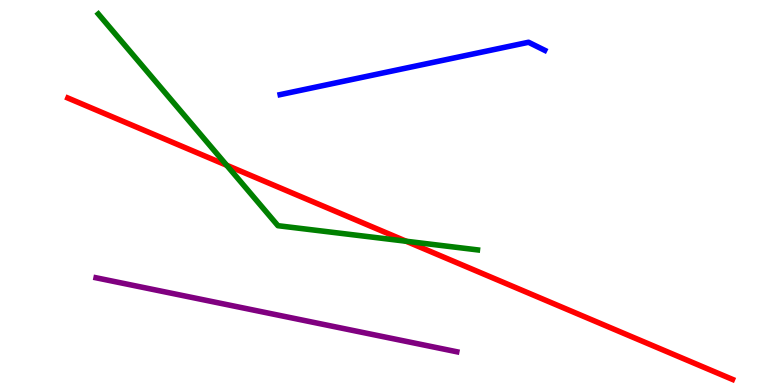[{'lines': ['blue', 'red'], 'intersections': []}, {'lines': ['green', 'red'], 'intersections': [{'x': 2.92, 'y': 5.71}, {'x': 5.24, 'y': 3.73}]}, {'lines': ['purple', 'red'], 'intersections': []}, {'lines': ['blue', 'green'], 'intersections': []}, {'lines': ['blue', 'purple'], 'intersections': []}, {'lines': ['green', 'purple'], 'intersections': []}]